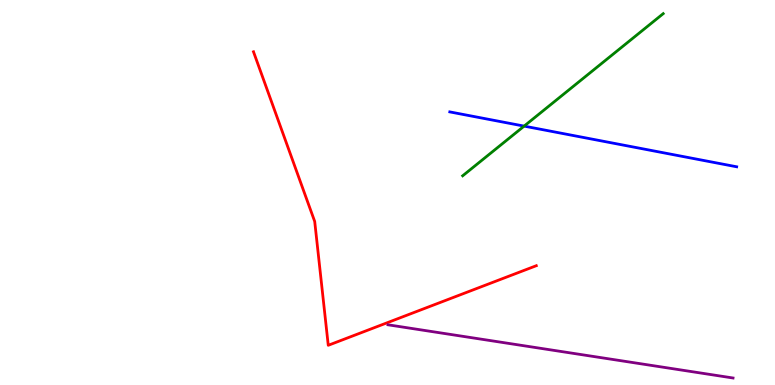[{'lines': ['blue', 'red'], 'intersections': []}, {'lines': ['green', 'red'], 'intersections': []}, {'lines': ['purple', 'red'], 'intersections': []}, {'lines': ['blue', 'green'], 'intersections': [{'x': 6.76, 'y': 6.72}]}, {'lines': ['blue', 'purple'], 'intersections': []}, {'lines': ['green', 'purple'], 'intersections': []}]